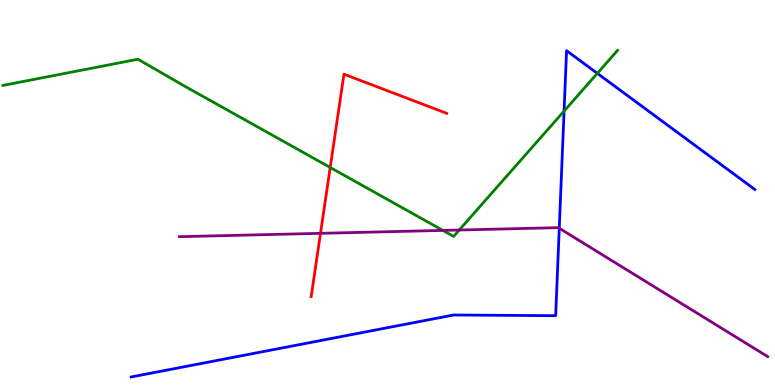[{'lines': ['blue', 'red'], 'intersections': []}, {'lines': ['green', 'red'], 'intersections': [{'x': 4.26, 'y': 5.65}]}, {'lines': ['purple', 'red'], 'intersections': [{'x': 4.14, 'y': 3.94}]}, {'lines': ['blue', 'green'], 'intersections': [{'x': 7.28, 'y': 7.11}, {'x': 7.71, 'y': 8.09}]}, {'lines': ['blue', 'purple'], 'intersections': [{'x': 7.22, 'y': 4.07}]}, {'lines': ['green', 'purple'], 'intersections': [{'x': 5.71, 'y': 4.02}, {'x': 5.93, 'y': 4.03}]}]